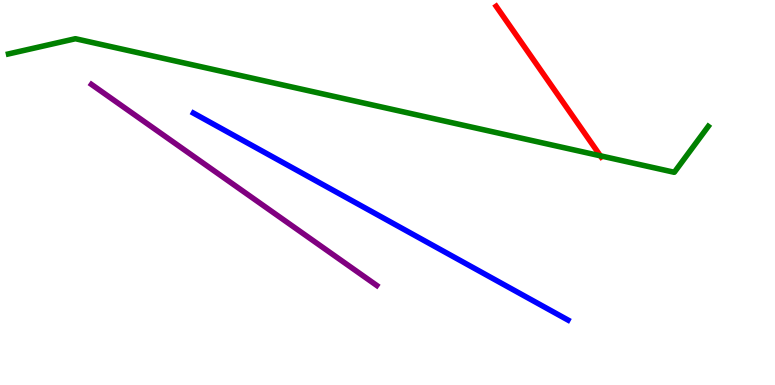[{'lines': ['blue', 'red'], 'intersections': []}, {'lines': ['green', 'red'], 'intersections': [{'x': 7.75, 'y': 5.95}]}, {'lines': ['purple', 'red'], 'intersections': []}, {'lines': ['blue', 'green'], 'intersections': []}, {'lines': ['blue', 'purple'], 'intersections': []}, {'lines': ['green', 'purple'], 'intersections': []}]